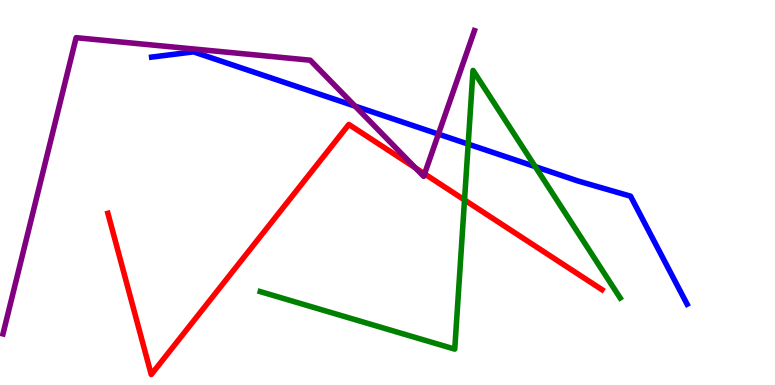[{'lines': ['blue', 'red'], 'intersections': []}, {'lines': ['green', 'red'], 'intersections': [{'x': 5.99, 'y': 4.81}]}, {'lines': ['purple', 'red'], 'intersections': [{'x': 5.36, 'y': 5.64}, {'x': 5.48, 'y': 5.48}]}, {'lines': ['blue', 'green'], 'intersections': [{'x': 6.04, 'y': 6.26}, {'x': 6.91, 'y': 5.67}]}, {'lines': ['blue', 'purple'], 'intersections': [{'x': 4.58, 'y': 7.24}, {'x': 5.66, 'y': 6.52}]}, {'lines': ['green', 'purple'], 'intersections': []}]